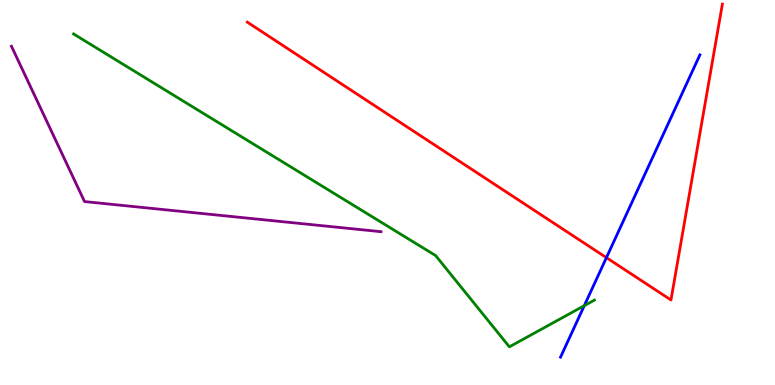[{'lines': ['blue', 'red'], 'intersections': [{'x': 7.82, 'y': 3.31}]}, {'lines': ['green', 'red'], 'intersections': []}, {'lines': ['purple', 'red'], 'intersections': []}, {'lines': ['blue', 'green'], 'intersections': [{'x': 7.54, 'y': 2.06}]}, {'lines': ['blue', 'purple'], 'intersections': []}, {'lines': ['green', 'purple'], 'intersections': []}]